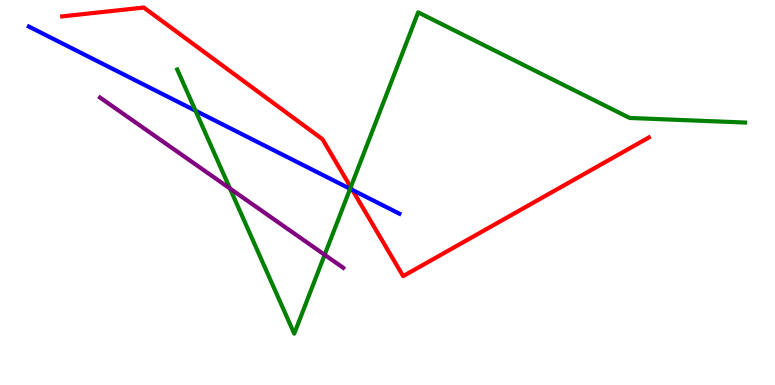[{'lines': ['blue', 'red'], 'intersections': [{'x': 4.55, 'y': 5.07}]}, {'lines': ['green', 'red'], 'intersections': [{'x': 4.53, 'y': 5.14}]}, {'lines': ['purple', 'red'], 'intersections': []}, {'lines': ['blue', 'green'], 'intersections': [{'x': 2.52, 'y': 7.12}, {'x': 4.52, 'y': 5.1}]}, {'lines': ['blue', 'purple'], 'intersections': []}, {'lines': ['green', 'purple'], 'intersections': [{'x': 2.97, 'y': 5.1}, {'x': 4.19, 'y': 3.38}]}]